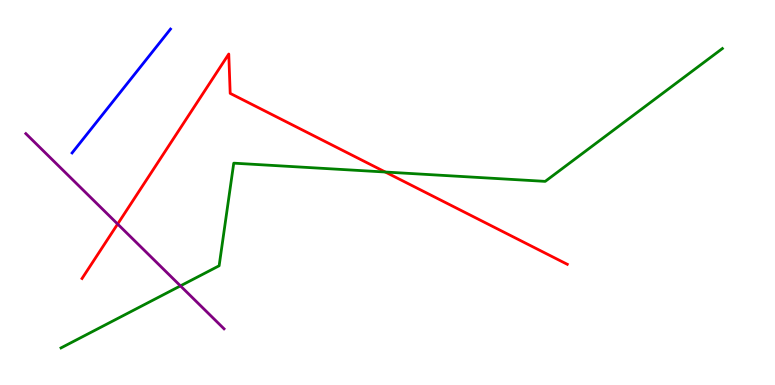[{'lines': ['blue', 'red'], 'intersections': []}, {'lines': ['green', 'red'], 'intersections': [{'x': 4.97, 'y': 5.53}]}, {'lines': ['purple', 'red'], 'intersections': [{'x': 1.52, 'y': 4.18}]}, {'lines': ['blue', 'green'], 'intersections': []}, {'lines': ['blue', 'purple'], 'intersections': []}, {'lines': ['green', 'purple'], 'intersections': [{'x': 2.33, 'y': 2.57}]}]